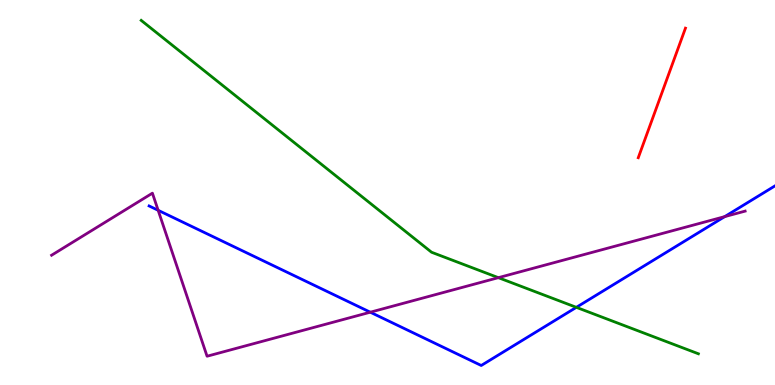[{'lines': ['blue', 'red'], 'intersections': []}, {'lines': ['green', 'red'], 'intersections': []}, {'lines': ['purple', 'red'], 'intersections': []}, {'lines': ['blue', 'green'], 'intersections': [{'x': 7.44, 'y': 2.02}]}, {'lines': ['blue', 'purple'], 'intersections': [{'x': 2.04, 'y': 4.54}, {'x': 4.78, 'y': 1.89}, {'x': 9.35, 'y': 4.37}]}, {'lines': ['green', 'purple'], 'intersections': [{'x': 6.43, 'y': 2.79}]}]